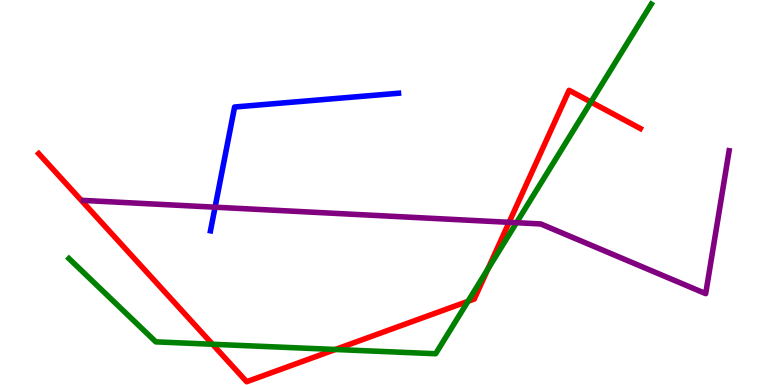[{'lines': ['blue', 'red'], 'intersections': []}, {'lines': ['green', 'red'], 'intersections': [{'x': 2.74, 'y': 1.06}, {'x': 4.33, 'y': 0.923}, {'x': 6.04, 'y': 2.17}, {'x': 6.29, 'y': 3.01}, {'x': 7.62, 'y': 7.35}]}, {'lines': ['purple', 'red'], 'intersections': [{'x': 6.57, 'y': 4.23}]}, {'lines': ['blue', 'green'], 'intersections': []}, {'lines': ['blue', 'purple'], 'intersections': [{'x': 2.78, 'y': 4.62}]}, {'lines': ['green', 'purple'], 'intersections': [{'x': 6.66, 'y': 4.22}]}]